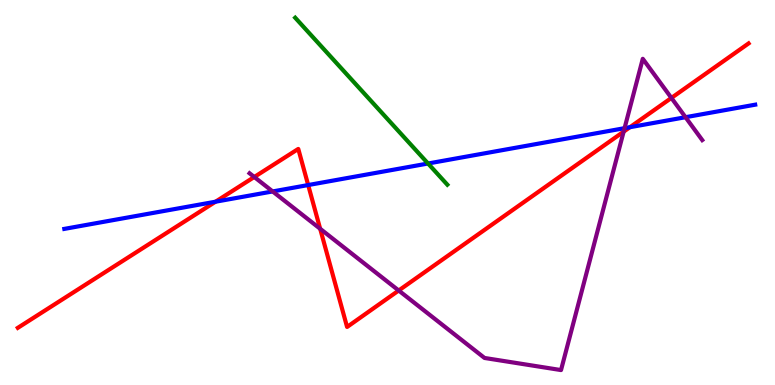[{'lines': ['blue', 'red'], 'intersections': [{'x': 2.78, 'y': 4.76}, {'x': 3.98, 'y': 5.19}, {'x': 8.13, 'y': 6.7}]}, {'lines': ['green', 'red'], 'intersections': []}, {'lines': ['purple', 'red'], 'intersections': [{'x': 3.28, 'y': 5.4}, {'x': 4.13, 'y': 4.06}, {'x': 5.14, 'y': 2.45}, {'x': 8.05, 'y': 6.58}, {'x': 8.66, 'y': 7.46}]}, {'lines': ['blue', 'green'], 'intersections': [{'x': 5.52, 'y': 5.75}]}, {'lines': ['blue', 'purple'], 'intersections': [{'x': 3.52, 'y': 5.03}, {'x': 8.06, 'y': 6.67}, {'x': 8.85, 'y': 6.96}]}, {'lines': ['green', 'purple'], 'intersections': []}]